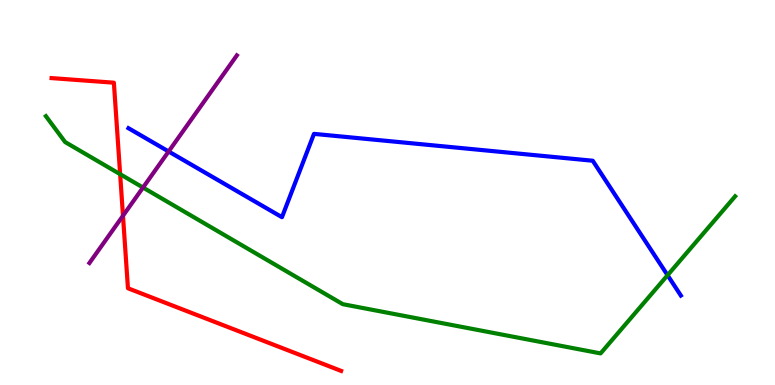[{'lines': ['blue', 'red'], 'intersections': []}, {'lines': ['green', 'red'], 'intersections': [{'x': 1.55, 'y': 5.48}]}, {'lines': ['purple', 'red'], 'intersections': [{'x': 1.59, 'y': 4.4}]}, {'lines': ['blue', 'green'], 'intersections': [{'x': 8.61, 'y': 2.85}]}, {'lines': ['blue', 'purple'], 'intersections': [{'x': 2.18, 'y': 6.07}]}, {'lines': ['green', 'purple'], 'intersections': [{'x': 1.85, 'y': 5.13}]}]